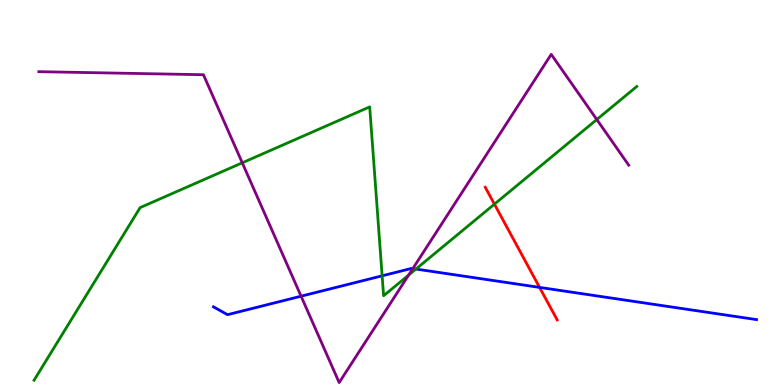[{'lines': ['blue', 'red'], 'intersections': [{'x': 6.96, 'y': 2.54}]}, {'lines': ['green', 'red'], 'intersections': [{'x': 6.38, 'y': 4.7}]}, {'lines': ['purple', 'red'], 'intersections': []}, {'lines': ['blue', 'green'], 'intersections': [{'x': 4.93, 'y': 2.84}, {'x': 5.37, 'y': 3.01}]}, {'lines': ['blue', 'purple'], 'intersections': [{'x': 3.88, 'y': 2.31}, {'x': 5.33, 'y': 3.02}]}, {'lines': ['green', 'purple'], 'intersections': [{'x': 3.13, 'y': 5.77}, {'x': 5.27, 'y': 2.85}, {'x': 7.7, 'y': 6.9}]}]